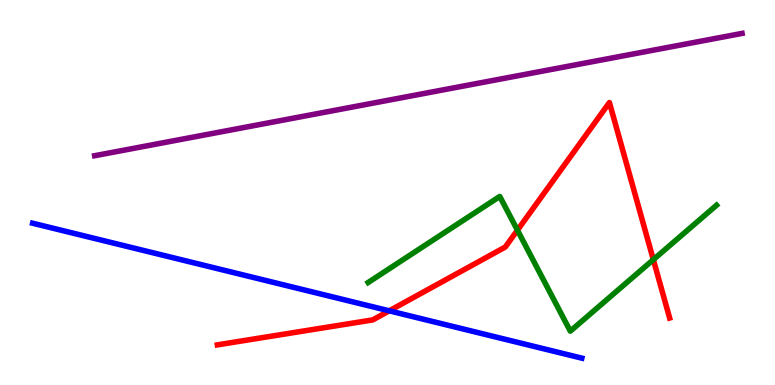[{'lines': ['blue', 'red'], 'intersections': [{'x': 5.02, 'y': 1.93}]}, {'lines': ['green', 'red'], 'intersections': [{'x': 6.68, 'y': 4.02}, {'x': 8.43, 'y': 3.26}]}, {'lines': ['purple', 'red'], 'intersections': []}, {'lines': ['blue', 'green'], 'intersections': []}, {'lines': ['blue', 'purple'], 'intersections': []}, {'lines': ['green', 'purple'], 'intersections': []}]